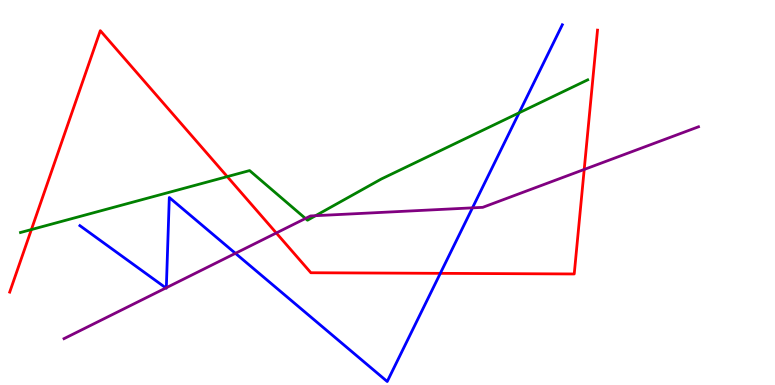[{'lines': ['blue', 'red'], 'intersections': [{'x': 5.68, 'y': 2.9}]}, {'lines': ['green', 'red'], 'intersections': [{'x': 0.405, 'y': 4.04}, {'x': 2.93, 'y': 5.41}]}, {'lines': ['purple', 'red'], 'intersections': [{'x': 3.57, 'y': 3.95}, {'x': 7.54, 'y': 5.6}]}, {'lines': ['blue', 'green'], 'intersections': [{'x': 6.7, 'y': 7.07}]}, {'lines': ['blue', 'purple'], 'intersections': [{'x': 2.14, 'y': 2.52}, {'x': 2.15, 'y': 2.53}, {'x': 3.04, 'y': 3.42}, {'x': 6.1, 'y': 4.6}]}, {'lines': ['green', 'purple'], 'intersections': [{'x': 3.94, 'y': 4.33}, {'x': 4.07, 'y': 4.4}]}]